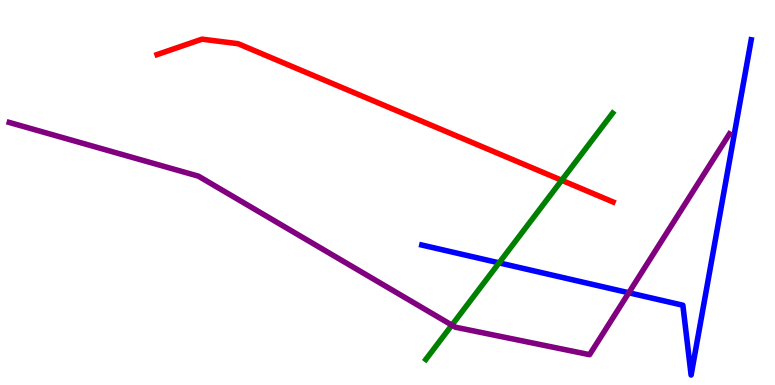[{'lines': ['blue', 'red'], 'intersections': []}, {'lines': ['green', 'red'], 'intersections': [{'x': 7.25, 'y': 5.32}]}, {'lines': ['purple', 'red'], 'intersections': []}, {'lines': ['blue', 'green'], 'intersections': [{'x': 6.44, 'y': 3.17}]}, {'lines': ['blue', 'purple'], 'intersections': [{'x': 8.11, 'y': 2.4}]}, {'lines': ['green', 'purple'], 'intersections': [{'x': 5.83, 'y': 1.56}]}]